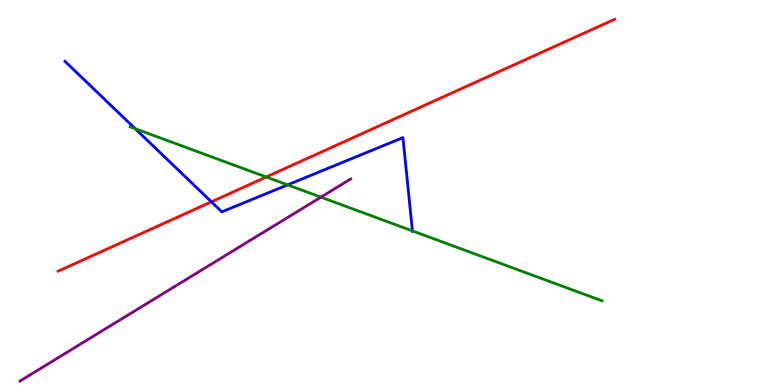[{'lines': ['blue', 'red'], 'intersections': [{'x': 2.73, 'y': 4.76}]}, {'lines': ['green', 'red'], 'intersections': [{'x': 3.44, 'y': 5.4}]}, {'lines': ['purple', 'red'], 'intersections': []}, {'lines': ['blue', 'green'], 'intersections': [{'x': 1.74, 'y': 6.66}, {'x': 3.71, 'y': 5.2}, {'x': 5.32, 'y': 4.0}]}, {'lines': ['blue', 'purple'], 'intersections': []}, {'lines': ['green', 'purple'], 'intersections': [{'x': 4.14, 'y': 4.88}]}]